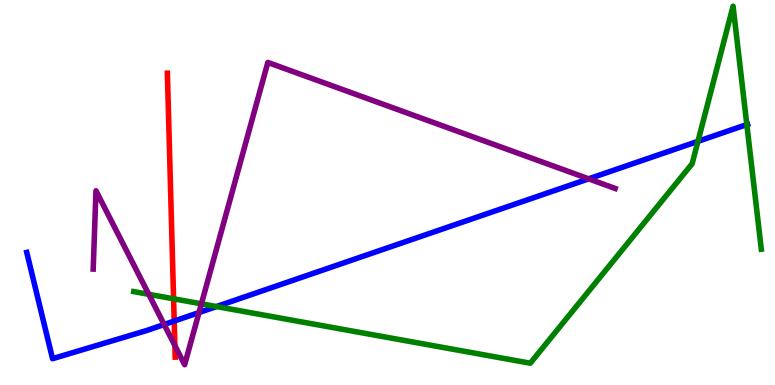[{'lines': ['blue', 'red'], 'intersections': [{'x': 2.25, 'y': 1.66}]}, {'lines': ['green', 'red'], 'intersections': [{'x': 2.24, 'y': 2.24}]}, {'lines': ['purple', 'red'], 'intersections': [{'x': 2.26, 'y': 1.02}]}, {'lines': ['blue', 'green'], 'intersections': [{'x': 2.79, 'y': 2.04}, {'x': 9.01, 'y': 6.33}, {'x': 9.64, 'y': 6.76}]}, {'lines': ['blue', 'purple'], 'intersections': [{'x': 2.12, 'y': 1.57}, {'x': 2.57, 'y': 1.88}, {'x': 7.6, 'y': 5.35}]}, {'lines': ['green', 'purple'], 'intersections': [{'x': 1.92, 'y': 2.36}, {'x': 2.6, 'y': 2.11}]}]